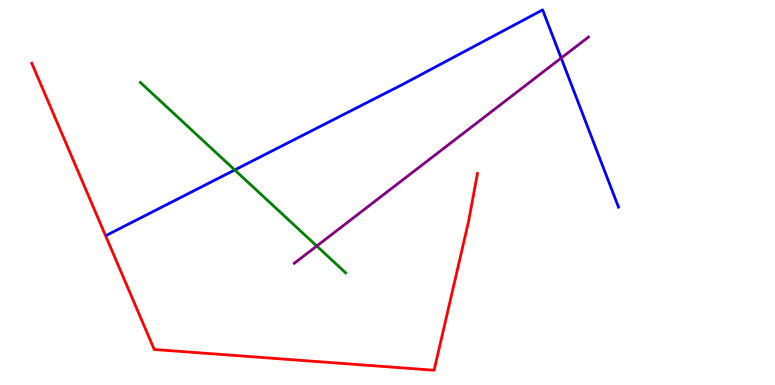[{'lines': ['blue', 'red'], 'intersections': []}, {'lines': ['green', 'red'], 'intersections': []}, {'lines': ['purple', 'red'], 'intersections': []}, {'lines': ['blue', 'green'], 'intersections': [{'x': 3.03, 'y': 5.59}]}, {'lines': ['blue', 'purple'], 'intersections': [{'x': 7.24, 'y': 8.49}]}, {'lines': ['green', 'purple'], 'intersections': [{'x': 4.09, 'y': 3.61}]}]